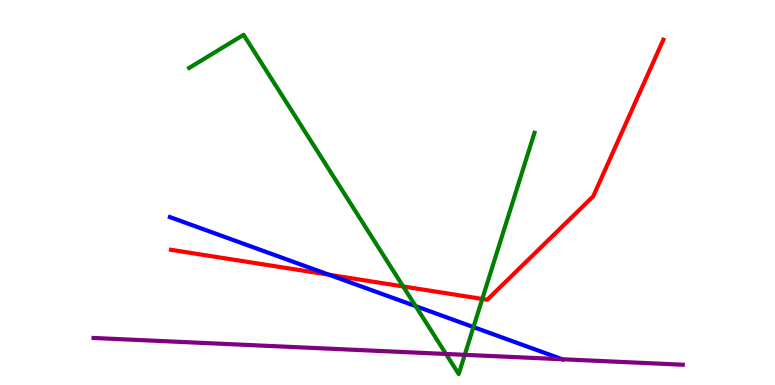[{'lines': ['blue', 'red'], 'intersections': [{'x': 4.25, 'y': 2.86}]}, {'lines': ['green', 'red'], 'intersections': [{'x': 5.2, 'y': 2.56}, {'x': 6.22, 'y': 2.24}]}, {'lines': ['purple', 'red'], 'intersections': []}, {'lines': ['blue', 'green'], 'intersections': [{'x': 5.36, 'y': 2.05}, {'x': 6.11, 'y': 1.5}]}, {'lines': ['blue', 'purple'], 'intersections': [{'x': 7.25, 'y': 0.669}]}, {'lines': ['green', 'purple'], 'intersections': [{'x': 5.75, 'y': 0.806}, {'x': 6.0, 'y': 0.784}]}]